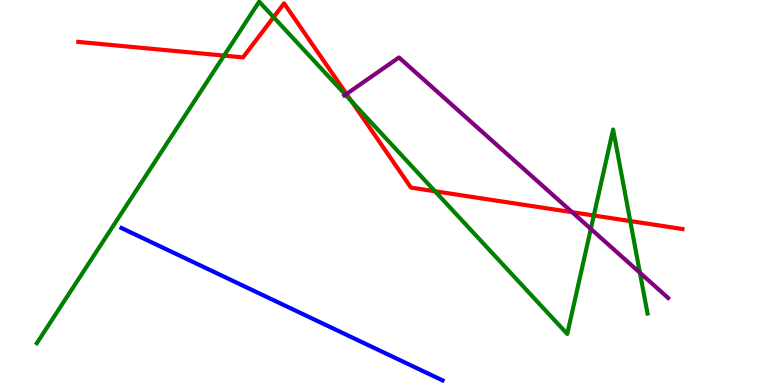[{'lines': ['blue', 'red'], 'intersections': []}, {'lines': ['green', 'red'], 'intersections': [{'x': 2.89, 'y': 8.56}, {'x': 3.53, 'y': 9.55}, {'x': 4.53, 'y': 7.37}, {'x': 5.61, 'y': 5.03}, {'x': 7.66, 'y': 4.4}, {'x': 8.13, 'y': 4.26}]}, {'lines': ['purple', 'red'], 'intersections': [{'x': 4.47, 'y': 7.56}, {'x': 7.38, 'y': 4.49}]}, {'lines': ['blue', 'green'], 'intersections': []}, {'lines': ['blue', 'purple'], 'intersections': []}, {'lines': ['green', 'purple'], 'intersections': [{'x': 4.46, 'y': 7.54}, {'x': 7.62, 'y': 4.06}, {'x': 8.26, 'y': 2.92}]}]